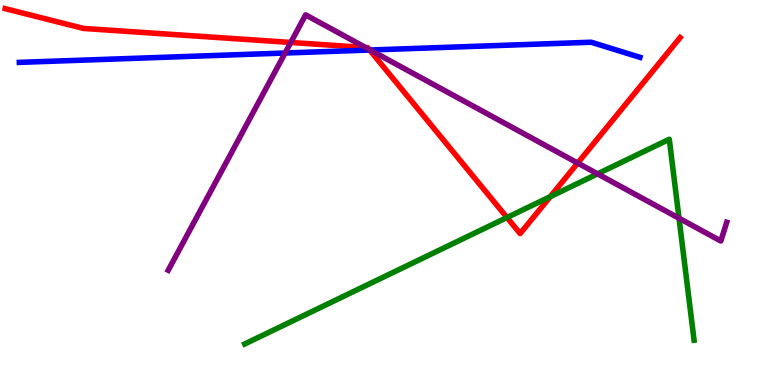[{'lines': ['blue', 'red'], 'intersections': [{'x': 4.77, 'y': 8.7}]}, {'lines': ['green', 'red'], 'intersections': [{'x': 6.54, 'y': 4.35}, {'x': 7.1, 'y': 4.89}]}, {'lines': ['purple', 'red'], 'intersections': [{'x': 3.75, 'y': 8.9}, {'x': 4.72, 'y': 8.77}, {'x': 4.76, 'y': 8.71}, {'x': 7.45, 'y': 5.76}]}, {'lines': ['blue', 'green'], 'intersections': []}, {'lines': ['blue', 'purple'], 'intersections': [{'x': 3.68, 'y': 8.62}, {'x': 4.78, 'y': 8.7}]}, {'lines': ['green', 'purple'], 'intersections': [{'x': 7.71, 'y': 5.48}, {'x': 8.76, 'y': 4.33}]}]